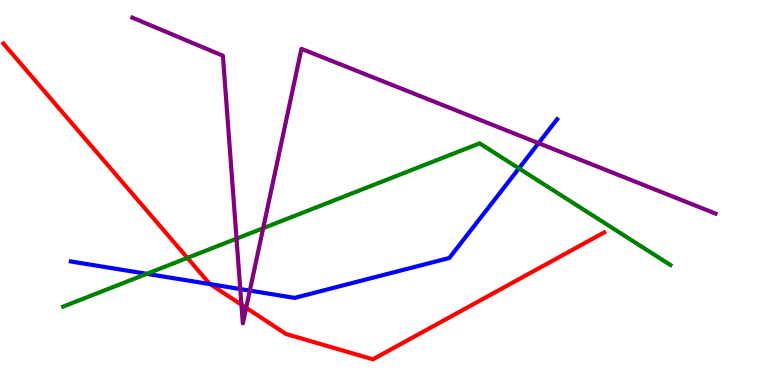[{'lines': ['blue', 'red'], 'intersections': [{'x': 2.71, 'y': 2.62}]}, {'lines': ['green', 'red'], 'intersections': [{'x': 2.42, 'y': 3.3}]}, {'lines': ['purple', 'red'], 'intersections': [{'x': 3.12, 'y': 2.09}, {'x': 3.18, 'y': 2.01}]}, {'lines': ['blue', 'green'], 'intersections': [{'x': 1.89, 'y': 2.89}, {'x': 6.7, 'y': 5.63}]}, {'lines': ['blue', 'purple'], 'intersections': [{'x': 3.1, 'y': 2.49}, {'x': 3.22, 'y': 2.45}, {'x': 6.95, 'y': 6.28}]}, {'lines': ['green', 'purple'], 'intersections': [{'x': 3.05, 'y': 3.8}, {'x': 3.4, 'y': 4.07}]}]